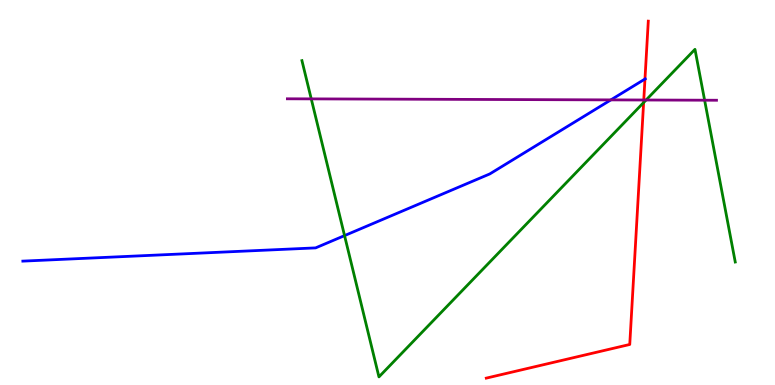[{'lines': ['blue', 'red'], 'intersections': [{'x': 8.32, 'y': 7.95}]}, {'lines': ['green', 'red'], 'intersections': [{'x': 8.3, 'y': 7.34}]}, {'lines': ['purple', 'red'], 'intersections': [{'x': 8.31, 'y': 7.4}]}, {'lines': ['blue', 'green'], 'intersections': [{'x': 4.45, 'y': 3.88}]}, {'lines': ['blue', 'purple'], 'intersections': [{'x': 7.88, 'y': 7.41}]}, {'lines': ['green', 'purple'], 'intersections': [{'x': 4.02, 'y': 7.43}, {'x': 8.34, 'y': 7.4}, {'x': 9.09, 'y': 7.4}]}]